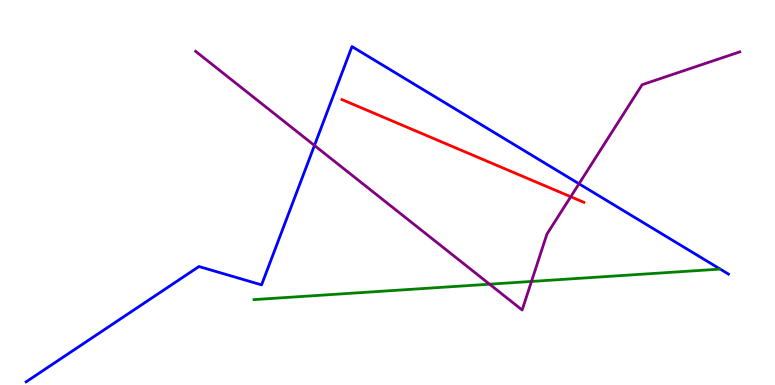[{'lines': ['blue', 'red'], 'intersections': []}, {'lines': ['green', 'red'], 'intersections': []}, {'lines': ['purple', 'red'], 'intersections': [{'x': 7.36, 'y': 4.89}]}, {'lines': ['blue', 'green'], 'intersections': []}, {'lines': ['blue', 'purple'], 'intersections': [{'x': 4.06, 'y': 6.22}, {'x': 7.47, 'y': 5.23}]}, {'lines': ['green', 'purple'], 'intersections': [{'x': 6.32, 'y': 2.62}, {'x': 6.86, 'y': 2.69}]}]